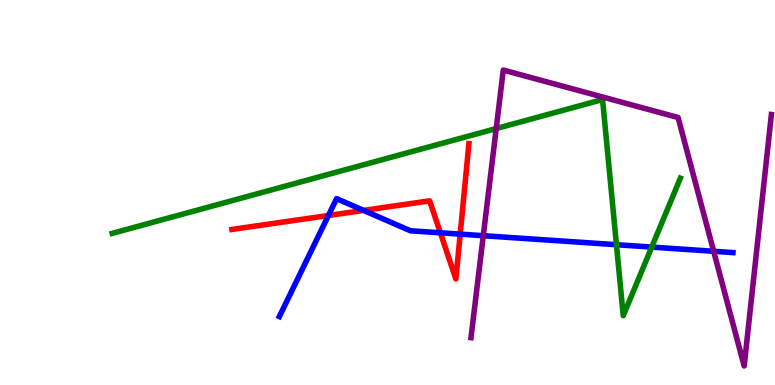[{'lines': ['blue', 'red'], 'intersections': [{'x': 4.24, 'y': 4.4}, {'x': 4.69, 'y': 4.53}, {'x': 5.68, 'y': 3.95}, {'x': 5.94, 'y': 3.92}]}, {'lines': ['green', 'red'], 'intersections': []}, {'lines': ['purple', 'red'], 'intersections': []}, {'lines': ['blue', 'green'], 'intersections': [{'x': 7.95, 'y': 3.64}, {'x': 8.41, 'y': 3.58}]}, {'lines': ['blue', 'purple'], 'intersections': [{'x': 6.24, 'y': 3.88}, {'x': 9.21, 'y': 3.47}]}, {'lines': ['green', 'purple'], 'intersections': [{'x': 6.4, 'y': 6.66}]}]